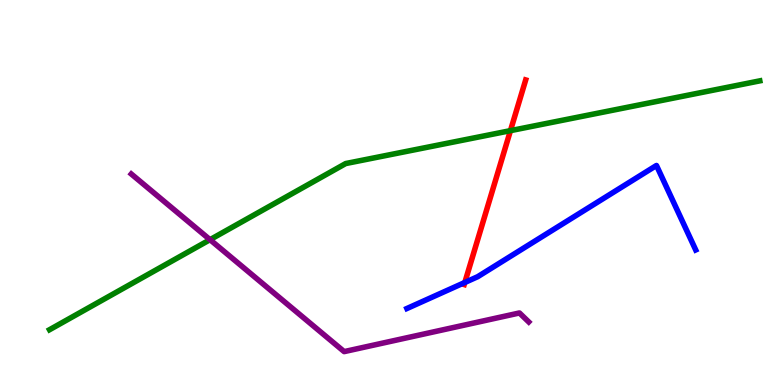[{'lines': ['blue', 'red'], 'intersections': [{'x': 6.0, 'y': 2.66}]}, {'lines': ['green', 'red'], 'intersections': [{'x': 6.59, 'y': 6.61}]}, {'lines': ['purple', 'red'], 'intersections': []}, {'lines': ['blue', 'green'], 'intersections': []}, {'lines': ['blue', 'purple'], 'intersections': []}, {'lines': ['green', 'purple'], 'intersections': [{'x': 2.71, 'y': 3.77}]}]